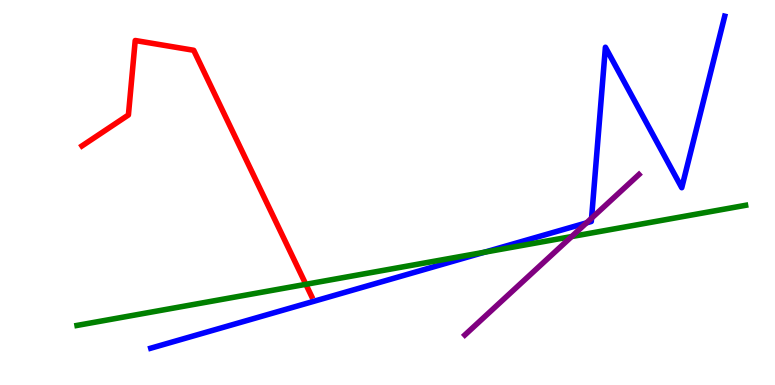[{'lines': ['blue', 'red'], 'intersections': []}, {'lines': ['green', 'red'], 'intersections': [{'x': 3.95, 'y': 2.62}]}, {'lines': ['purple', 'red'], 'intersections': []}, {'lines': ['blue', 'green'], 'intersections': [{'x': 6.25, 'y': 3.45}]}, {'lines': ['blue', 'purple'], 'intersections': [{'x': 7.57, 'y': 4.21}, {'x': 7.63, 'y': 4.33}]}, {'lines': ['green', 'purple'], 'intersections': [{'x': 7.38, 'y': 3.86}]}]